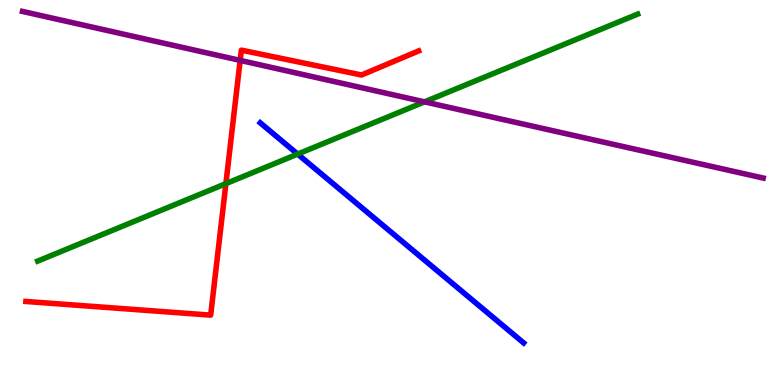[{'lines': ['blue', 'red'], 'intersections': []}, {'lines': ['green', 'red'], 'intersections': [{'x': 2.91, 'y': 5.23}]}, {'lines': ['purple', 'red'], 'intersections': [{'x': 3.1, 'y': 8.43}]}, {'lines': ['blue', 'green'], 'intersections': [{'x': 3.84, 'y': 6.0}]}, {'lines': ['blue', 'purple'], 'intersections': []}, {'lines': ['green', 'purple'], 'intersections': [{'x': 5.48, 'y': 7.35}]}]